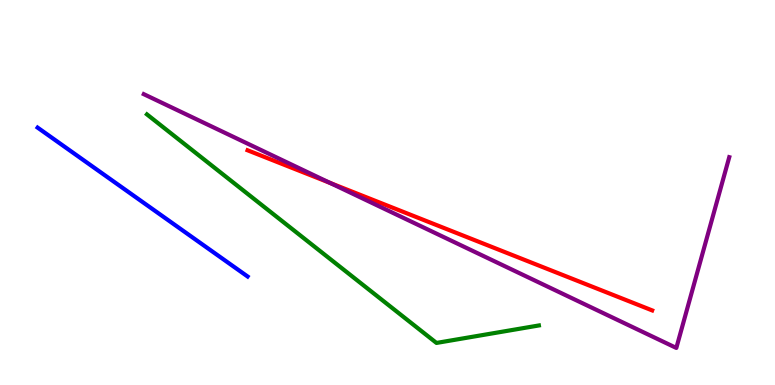[{'lines': ['blue', 'red'], 'intersections': []}, {'lines': ['green', 'red'], 'intersections': []}, {'lines': ['purple', 'red'], 'intersections': [{'x': 4.26, 'y': 5.25}]}, {'lines': ['blue', 'green'], 'intersections': []}, {'lines': ['blue', 'purple'], 'intersections': []}, {'lines': ['green', 'purple'], 'intersections': []}]